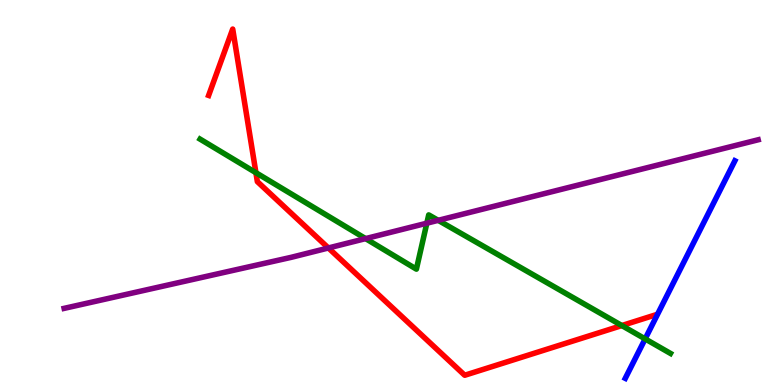[{'lines': ['blue', 'red'], 'intersections': []}, {'lines': ['green', 'red'], 'intersections': [{'x': 3.3, 'y': 5.51}, {'x': 8.02, 'y': 1.54}]}, {'lines': ['purple', 'red'], 'intersections': [{'x': 4.24, 'y': 3.56}]}, {'lines': ['blue', 'green'], 'intersections': [{'x': 8.32, 'y': 1.2}]}, {'lines': ['blue', 'purple'], 'intersections': []}, {'lines': ['green', 'purple'], 'intersections': [{'x': 4.72, 'y': 3.8}, {'x': 5.51, 'y': 4.2}, {'x': 5.65, 'y': 4.28}]}]